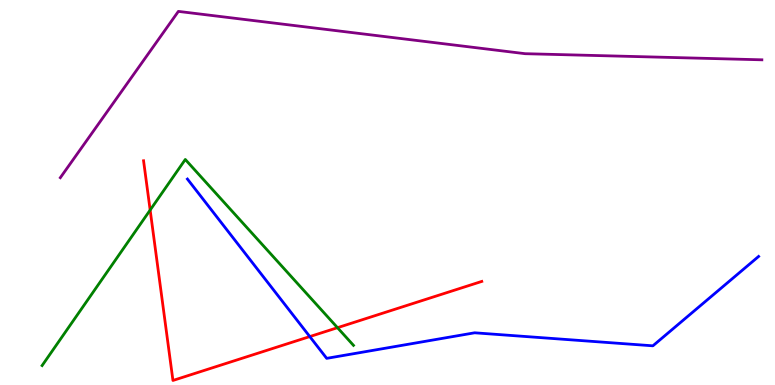[{'lines': ['blue', 'red'], 'intersections': [{'x': 4.0, 'y': 1.26}]}, {'lines': ['green', 'red'], 'intersections': [{'x': 1.94, 'y': 4.54}, {'x': 4.35, 'y': 1.49}]}, {'lines': ['purple', 'red'], 'intersections': []}, {'lines': ['blue', 'green'], 'intersections': []}, {'lines': ['blue', 'purple'], 'intersections': []}, {'lines': ['green', 'purple'], 'intersections': []}]